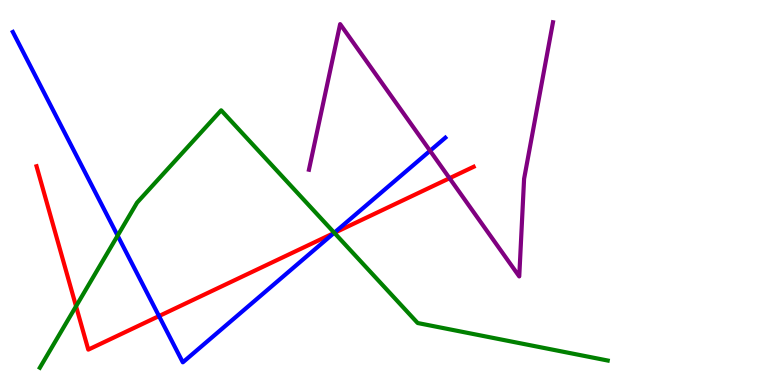[{'lines': ['blue', 'red'], 'intersections': [{'x': 2.05, 'y': 1.79}, {'x': 4.31, 'y': 3.94}]}, {'lines': ['green', 'red'], 'intersections': [{'x': 0.981, 'y': 2.05}, {'x': 4.31, 'y': 3.95}]}, {'lines': ['purple', 'red'], 'intersections': [{'x': 5.8, 'y': 5.37}]}, {'lines': ['blue', 'green'], 'intersections': [{'x': 1.52, 'y': 3.88}, {'x': 4.31, 'y': 3.95}]}, {'lines': ['blue', 'purple'], 'intersections': [{'x': 5.55, 'y': 6.08}]}, {'lines': ['green', 'purple'], 'intersections': []}]